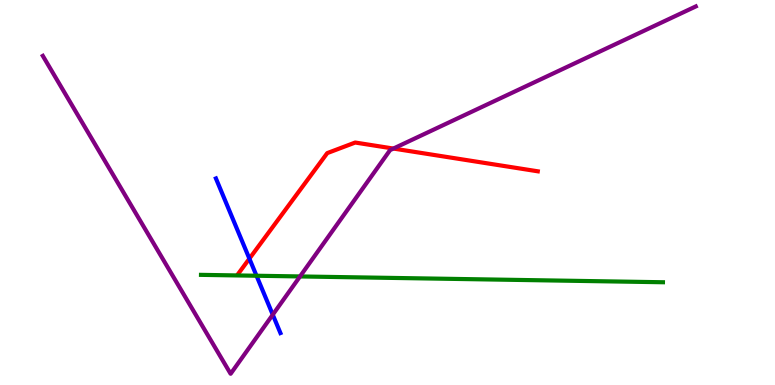[{'lines': ['blue', 'red'], 'intersections': [{'x': 3.22, 'y': 3.28}]}, {'lines': ['green', 'red'], 'intersections': []}, {'lines': ['purple', 'red'], 'intersections': [{'x': 5.08, 'y': 6.14}]}, {'lines': ['blue', 'green'], 'intersections': [{'x': 3.31, 'y': 2.84}]}, {'lines': ['blue', 'purple'], 'intersections': [{'x': 3.52, 'y': 1.83}]}, {'lines': ['green', 'purple'], 'intersections': [{'x': 3.87, 'y': 2.82}]}]